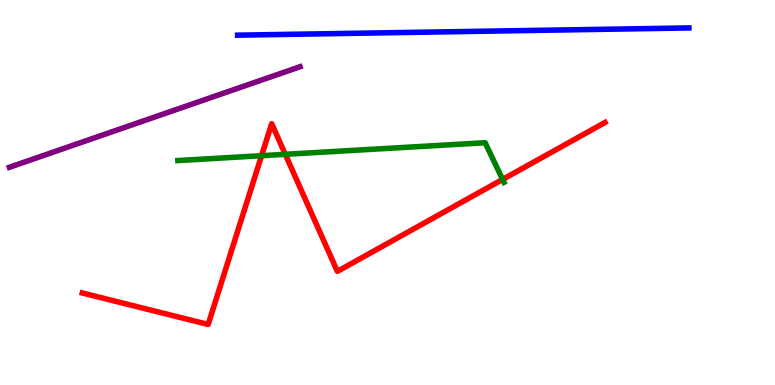[{'lines': ['blue', 'red'], 'intersections': []}, {'lines': ['green', 'red'], 'intersections': [{'x': 3.38, 'y': 5.96}, {'x': 3.68, 'y': 5.99}, {'x': 6.49, 'y': 5.34}]}, {'lines': ['purple', 'red'], 'intersections': []}, {'lines': ['blue', 'green'], 'intersections': []}, {'lines': ['blue', 'purple'], 'intersections': []}, {'lines': ['green', 'purple'], 'intersections': []}]